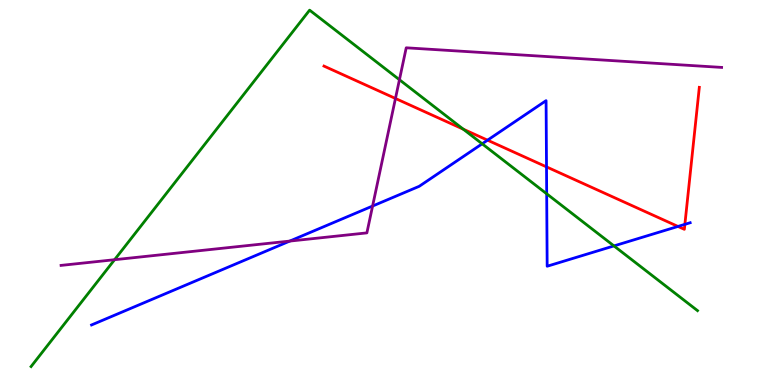[{'lines': ['blue', 'red'], 'intersections': [{'x': 6.29, 'y': 6.36}, {'x': 7.05, 'y': 5.67}, {'x': 8.75, 'y': 4.12}, {'x': 8.84, 'y': 4.17}]}, {'lines': ['green', 'red'], 'intersections': [{'x': 5.98, 'y': 6.64}]}, {'lines': ['purple', 'red'], 'intersections': [{'x': 5.1, 'y': 7.44}]}, {'lines': ['blue', 'green'], 'intersections': [{'x': 6.22, 'y': 6.26}, {'x': 7.05, 'y': 4.97}, {'x': 7.92, 'y': 3.61}]}, {'lines': ['blue', 'purple'], 'intersections': [{'x': 3.74, 'y': 3.74}, {'x': 4.81, 'y': 4.65}]}, {'lines': ['green', 'purple'], 'intersections': [{'x': 1.48, 'y': 3.25}, {'x': 5.15, 'y': 7.93}]}]